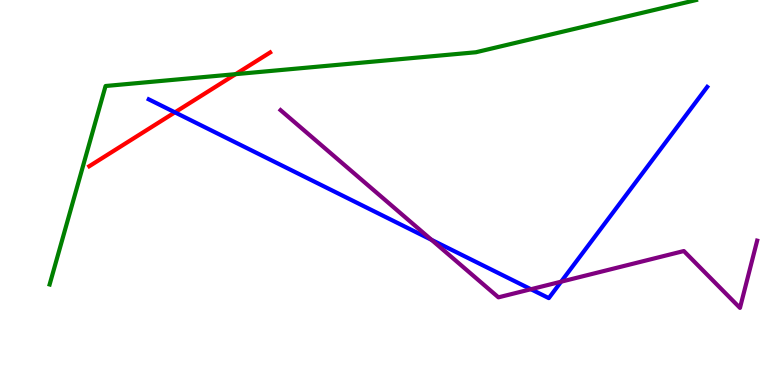[{'lines': ['blue', 'red'], 'intersections': [{'x': 2.26, 'y': 7.08}]}, {'lines': ['green', 'red'], 'intersections': [{'x': 3.04, 'y': 8.07}]}, {'lines': ['purple', 'red'], 'intersections': []}, {'lines': ['blue', 'green'], 'intersections': []}, {'lines': ['blue', 'purple'], 'intersections': [{'x': 5.57, 'y': 3.77}, {'x': 6.85, 'y': 2.49}, {'x': 7.24, 'y': 2.68}]}, {'lines': ['green', 'purple'], 'intersections': []}]